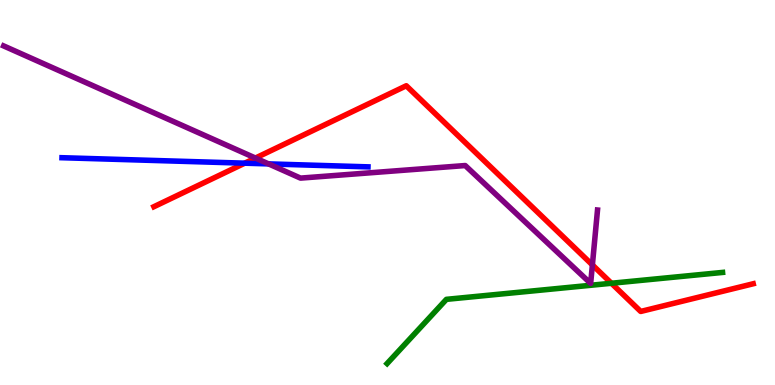[{'lines': ['blue', 'red'], 'intersections': [{'x': 3.16, 'y': 5.76}]}, {'lines': ['green', 'red'], 'intersections': [{'x': 7.89, 'y': 2.64}]}, {'lines': ['purple', 'red'], 'intersections': [{'x': 3.3, 'y': 5.89}, {'x': 7.64, 'y': 3.12}]}, {'lines': ['blue', 'green'], 'intersections': []}, {'lines': ['blue', 'purple'], 'intersections': [{'x': 3.47, 'y': 5.74}]}, {'lines': ['green', 'purple'], 'intersections': []}]